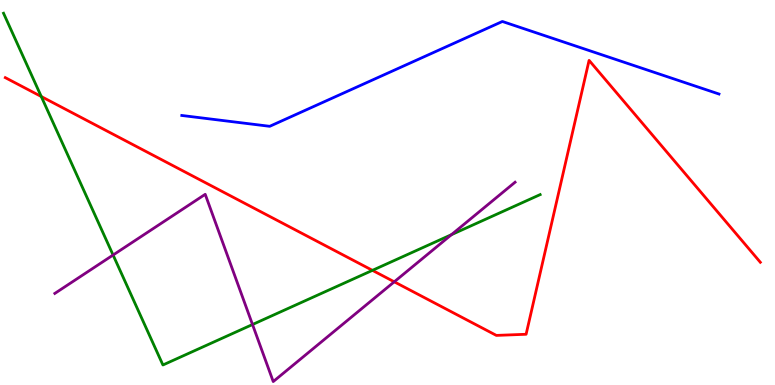[{'lines': ['blue', 'red'], 'intersections': []}, {'lines': ['green', 'red'], 'intersections': [{'x': 0.533, 'y': 7.49}, {'x': 4.81, 'y': 2.98}]}, {'lines': ['purple', 'red'], 'intersections': [{'x': 5.09, 'y': 2.68}]}, {'lines': ['blue', 'green'], 'intersections': []}, {'lines': ['blue', 'purple'], 'intersections': []}, {'lines': ['green', 'purple'], 'intersections': [{'x': 1.46, 'y': 3.38}, {'x': 3.26, 'y': 1.57}, {'x': 5.83, 'y': 3.9}]}]